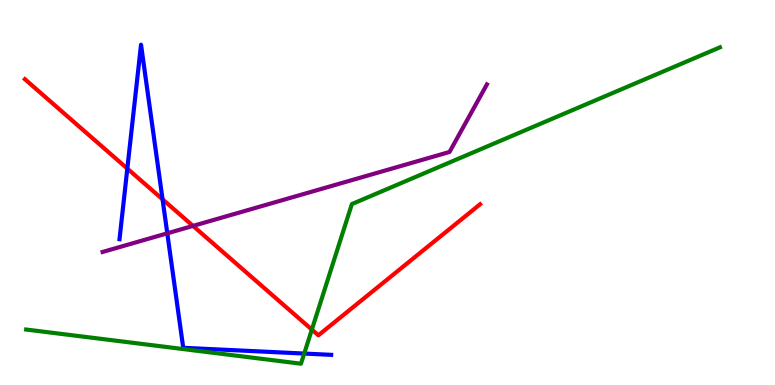[{'lines': ['blue', 'red'], 'intersections': [{'x': 1.64, 'y': 5.62}, {'x': 2.1, 'y': 4.82}]}, {'lines': ['green', 'red'], 'intersections': [{'x': 4.02, 'y': 1.44}]}, {'lines': ['purple', 'red'], 'intersections': [{'x': 2.49, 'y': 4.13}]}, {'lines': ['blue', 'green'], 'intersections': [{'x': 3.93, 'y': 0.817}]}, {'lines': ['blue', 'purple'], 'intersections': [{'x': 2.16, 'y': 3.94}]}, {'lines': ['green', 'purple'], 'intersections': []}]